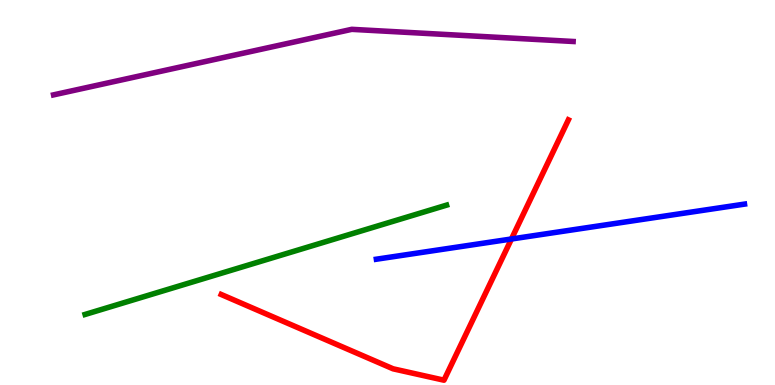[{'lines': ['blue', 'red'], 'intersections': [{'x': 6.6, 'y': 3.79}]}, {'lines': ['green', 'red'], 'intersections': []}, {'lines': ['purple', 'red'], 'intersections': []}, {'lines': ['blue', 'green'], 'intersections': []}, {'lines': ['blue', 'purple'], 'intersections': []}, {'lines': ['green', 'purple'], 'intersections': []}]